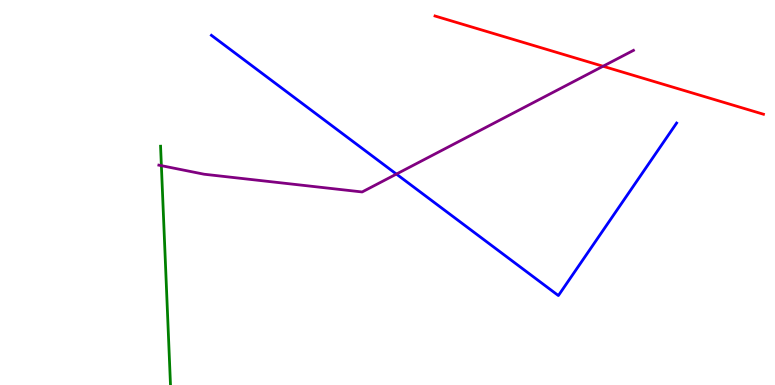[{'lines': ['blue', 'red'], 'intersections': []}, {'lines': ['green', 'red'], 'intersections': []}, {'lines': ['purple', 'red'], 'intersections': [{'x': 7.78, 'y': 8.28}]}, {'lines': ['blue', 'green'], 'intersections': []}, {'lines': ['blue', 'purple'], 'intersections': [{'x': 5.11, 'y': 5.48}]}, {'lines': ['green', 'purple'], 'intersections': [{'x': 2.08, 'y': 5.7}]}]